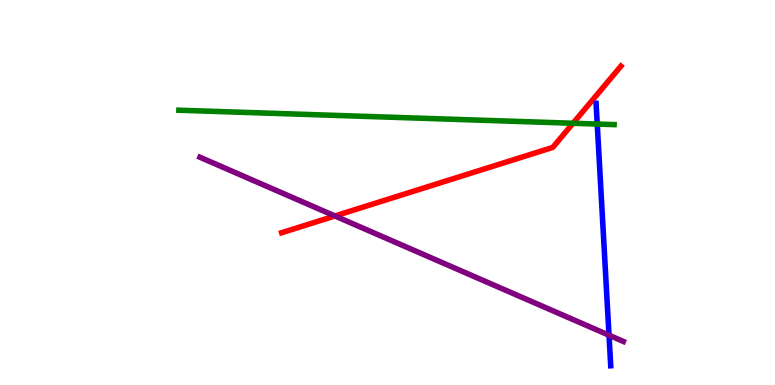[{'lines': ['blue', 'red'], 'intersections': []}, {'lines': ['green', 'red'], 'intersections': [{'x': 7.39, 'y': 6.8}]}, {'lines': ['purple', 'red'], 'intersections': [{'x': 4.32, 'y': 4.39}]}, {'lines': ['blue', 'green'], 'intersections': [{'x': 7.71, 'y': 6.78}]}, {'lines': ['blue', 'purple'], 'intersections': [{'x': 7.86, 'y': 1.29}]}, {'lines': ['green', 'purple'], 'intersections': []}]